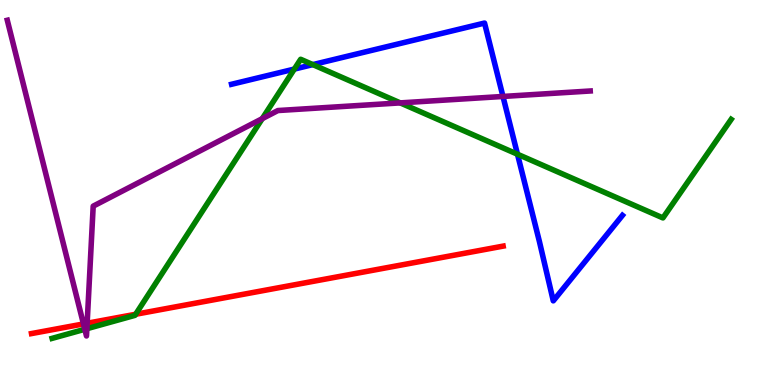[{'lines': ['blue', 'red'], 'intersections': []}, {'lines': ['green', 'red'], 'intersections': [{'x': 1.75, 'y': 1.84}]}, {'lines': ['purple', 'red'], 'intersections': [{'x': 1.08, 'y': 1.59}, {'x': 1.12, 'y': 1.6}]}, {'lines': ['blue', 'green'], 'intersections': [{'x': 3.8, 'y': 8.21}, {'x': 4.04, 'y': 8.32}, {'x': 6.68, 'y': 5.99}]}, {'lines': ['blue', 'purple'], 'intersections': [{'x': 6.49, 'y': 7.49}]}, {'lines': ['green', 'purple'], 'intersections': [{'x': 1.09, 'y': 1.45}, {'x': 1.12, 'y': 1.46}, {'x': 3.38, 'y': 6.92}, {'x': 5.16, 'y': 7.33}]}]